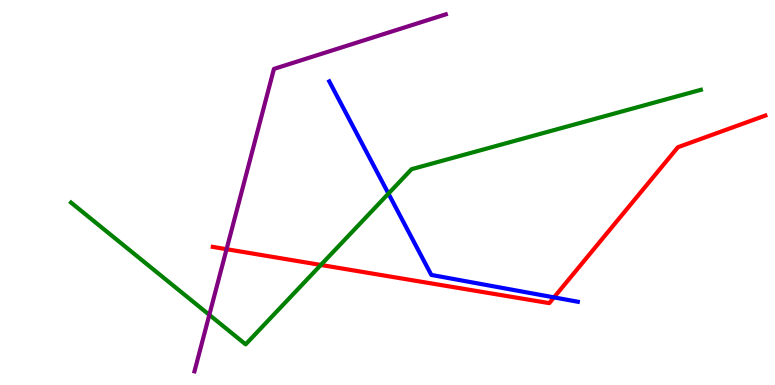[{'lines': ['blue', 'red'], 'intersections': [{'x': 7.15, 'y': 2.28}]}, {'lines': ['green', 'red'], 'intersections': [{'x': 4.14, 'y': 3.12}]}, {'lines': ['purple', 'red'], 'intersections': [{'x': 2.92, 'y': 3.53}]}, {'lines': ['blue', 'green'], 'intersections': [{'x': 5.01, 'y': 4.97}]}, {'lines': ['blue', 'purple'], 'intersections': []}, {'lines': ['green', 'purple'], 'intersections': [{'x': 2.7, 'y': 1.82}]}]